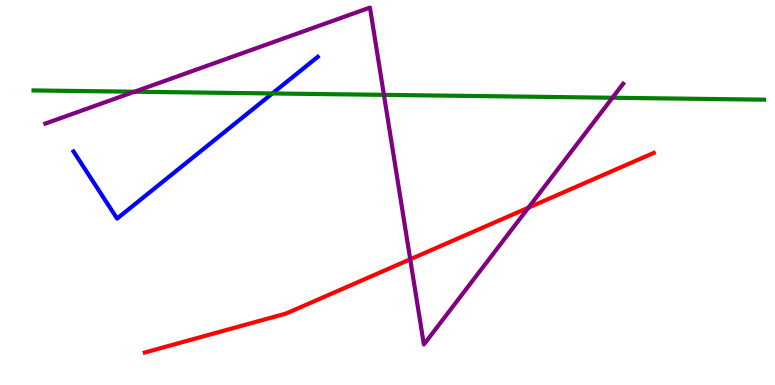[{'lines': ['blue', 'red'], 'intersections': []}, {'lines': ['green', 'red'], 'intersections': []}, {'lines': ['purple', 'red'], 'intersections': [{'x': 5.29, 'y': 3.26}, {'x': 6.82, 'y': 4.61}]}, {'lines': ['blue', 'green'], 'intersections': [{'x': 3.51, 'y': 7.57}]}, {'lines': ['blue', 'purple'], 'intersections': []}, {'lines': ['green', 'purple'], 'intersections': [{'x': 1.74, 'y': 7.62}, {'x': 4.95, 'y': 7.54}, {'x': 7.9, 'y': 7.46}]}]